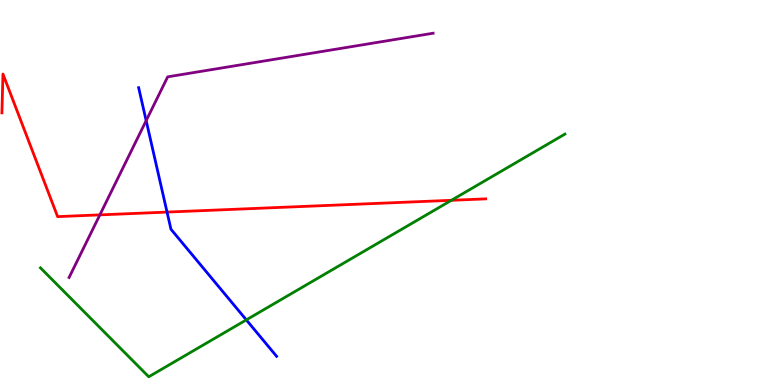[{'lines': ['blue', 'red'], 'intersections': [{'x': 2.16, 'y': 4.49}]}, {'lines': ['green', 'red'], 'intersections': [{'x': 5.82, 'y': 4.8}]}, {'lines': ['purple', 'red'], 'intersections': [{'x': 1.29, 'y': 4.42}]}, {'lines': ['blue', 'green'], 'intersections': [{'x': 3.18, 'y': 1.69}]}, {'lines': ['blue', 'purple'], 'intersections': [{'x': 1.89, 'y': 6.87}]}, {'lines': ['green', 'purple'], 'intersections': []}]